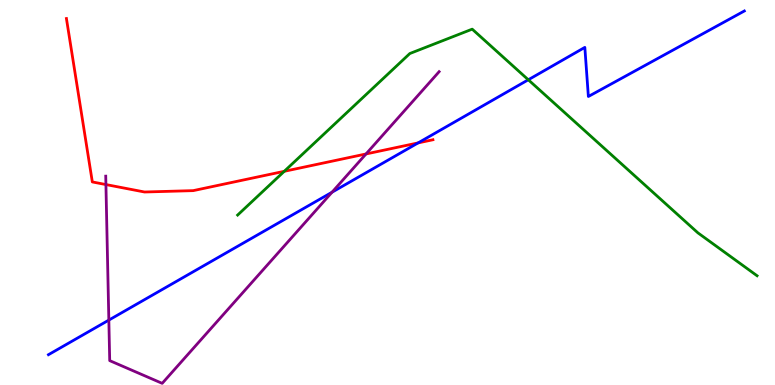[{'lines': ['blue', 'red'], 'intersections': [{'x': 5.39, 'y': 6.29}]}, {'lines': ['green', 'red'], 'intersections': [{'x': 3.67, 'y': 5.55}]}, {'lines': ['purple', 'red'], 'intersections': [{'x': 1.37, 'y': 5.21}, {'x': 4.72, 'y': 6.0}]}, {'lines': ['blue', 'green'], 'intersections': [{'x': 6.82, 'y': 7.93}]}, {'lines': ['blue', 'purple'], 'intersections': [{'x': 1.4, 'y': 1.69}, {'x': 4.28, 'y': 5.01}]}, {'lines': ['green', 'purple'], 'intersections': []}]